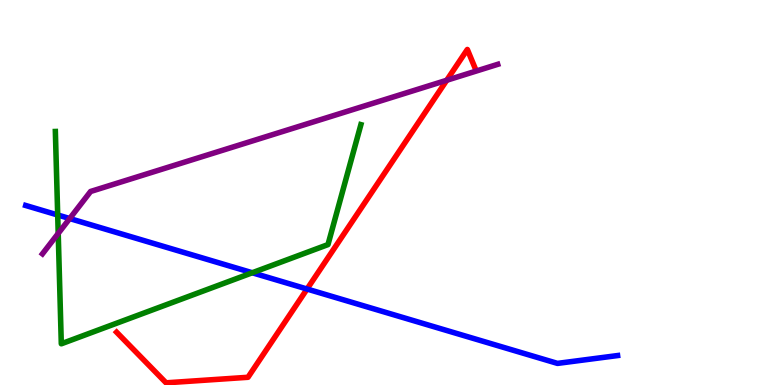[{'lines': ['blue', 'red'], 'intersections': [{'x': 3.96, 'y': 2.49}]}, {'lines': ['green', 'red'], 'intersections': []}, {'lines': ['purple', 'red'], 'intersections': [{'x': 5.76, 'y': 7.92}]}, {'lines': ['blue', 'green'], 'intersections': [{'x': 0.744, 'y': 4.42}, {'x': 3.26, 'y': 2.92}]}, {'lines': ['blue', 'purple'], 'intersections': [{'x': 0.899, 'y': 4.32}]}, {'lines': ['green', 'purple'], 'intersections': [{'x': 0.751, 'y': 3.94}]}]